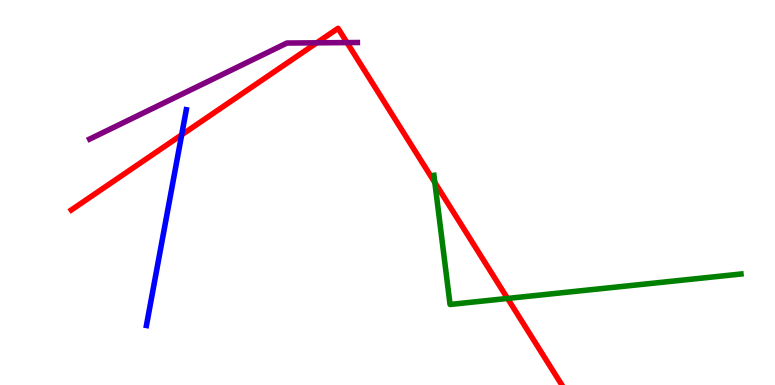[{'lines': ['blue', 'red'], 'intersections': [{'x': 2.34, 'y': 6.5}]}, {'lines': ['green', 'red'], 'intersections': [{'x': 5.61, 'y': 5.26}, {'x': 6.55, 'y': 2.25}]}, {'lines': ['purple', 'red'], 'intersections': [{'x': 4.09, 'y': 8.89}, {'x': 4.48, 'y': 8.89}]}, {'lines': ['blue', 'green'], 'intersections': []}, {'lines': ['blue', 'purple'], 'intersections': []}, {'lines': ['green', 'purple'], 'intersections': []}]